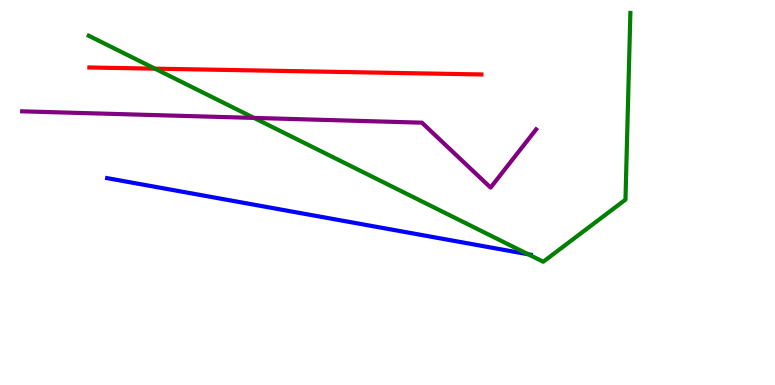[{'lines': ['blue', 'red'], 'intersections': []}, {'lines': ['green', 'red'], 'intersections': [{'x': 2.0, 'y': 8.22}]}, {'lines': ['purple', 'red'], 'intersections': []}, {'lines': ['blue', 'green'], 'intersections': [{'x': 6.82, 'y': 3.4}]}, {'lines': ['blue', 'purple'], 'intersections': []}, {'lines': ['green', 'purple'], 'intersections': [{'x': 3.28, 'y': 6.94}]}]